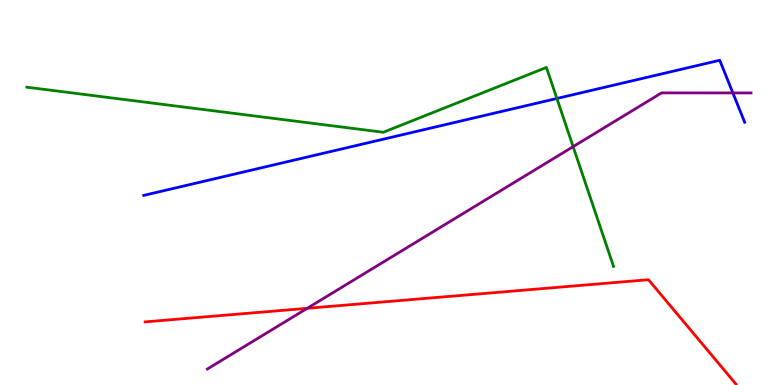[{'lines': ['blue', 'red'], 'intersections': []}, {'lines': ['green', 'red'], 'intersections': []}, {'lines': ['purple', 'red'], 'intersections': [{'x': 3.96, 'y': 1.99}]}, {'lines': ['blue', 'green'], 'intersections': [{'x': 7.19, 'y': 7.44}]}, {'lines': ['blue', 'purple'], 'intersections': [{'x': 9.46, 'y': 7.59}]}, {'lines': ['green', 'purple'], 'intersections': [{'x': 7.4, 'y': 6.19}]}]